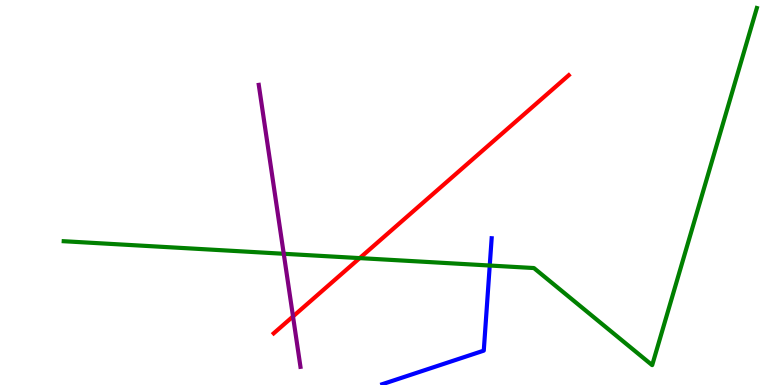[{'lines': ['blue', 'red'], 'intersections': []}, {'lines': ['green', 'red'], 'intersections': [{'x': 4.64, 'y': 3.3}]}, {'lines': ['purple', 'red'], 'intersections': [{'x': 3.78, 'y': 1.78}]}, {'lines': ['blue', 'green'], 'intersections': [{'x': 6.32, 'y': 3.1}]}, {'lines': ['blue', 'purple'], 'intersections': []}, {'lines': ['green', 'purple'], 'intersections': [{'x': 3.66, 'y': 3.41}]}]